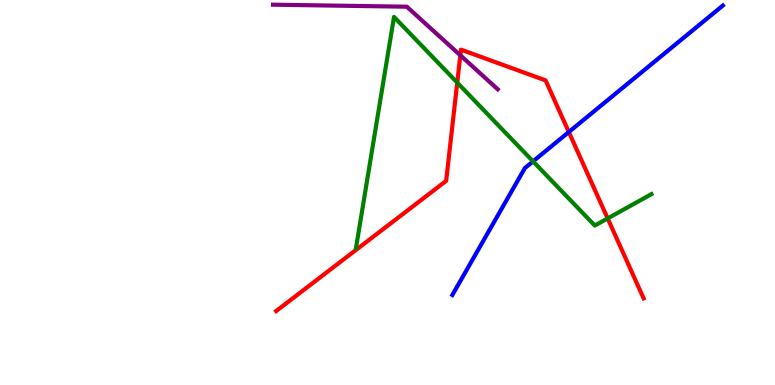[{'lines': ['blue', 'red'], 'intersections': [{'x': 7.34, 'y': 6.57}]}, {'lines': ['green', 'red'], 'intersections': [{'x': 5.9, 'y': 7.85}, {'x': 7.84, 'y': 4.33}]}, {'lines': ['purple', 'red'], 'intersections': [{'x': 5.94, 'y': 8.56}]}, {'lines': ['blue', 'green'], 'intersections': [{'x': 6.88, 'y': 5.81}]}, {'lines': ['blue', 'purple'], 'intersections': []}, {'lines': ['green', 'purple'], 'intersections': []}]